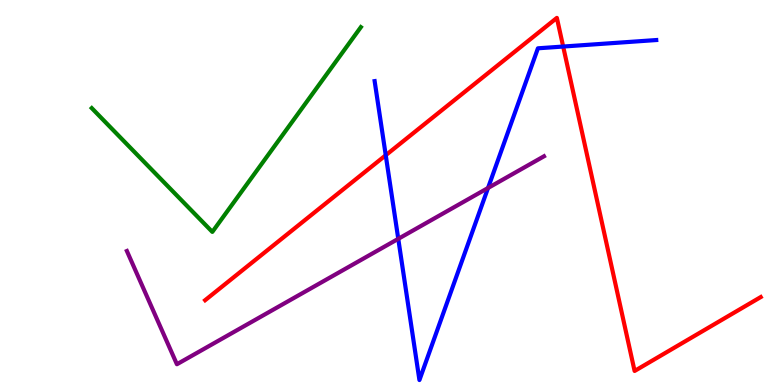[{'lines': ['blue', 'red'], 'intersections': [{'x': 4.98, 'y': 5.97}, {'x': 7.27, 'y': 8.79}]}, {'lines': ['green', 'red'], 'intersections': []}, {'lines': ['purple', 'red'], 'intersections': []}, {'lines': ['blue', 'green'], 'intersections': []}, {'lines': ['blue', 'purple'], 'intersections': [{'x': 5.14, 'y': 3.8}, {'x': 6.3, 'y': 5.12}]}, {'lines': ['green', 'purple'], 'intersections': []}]